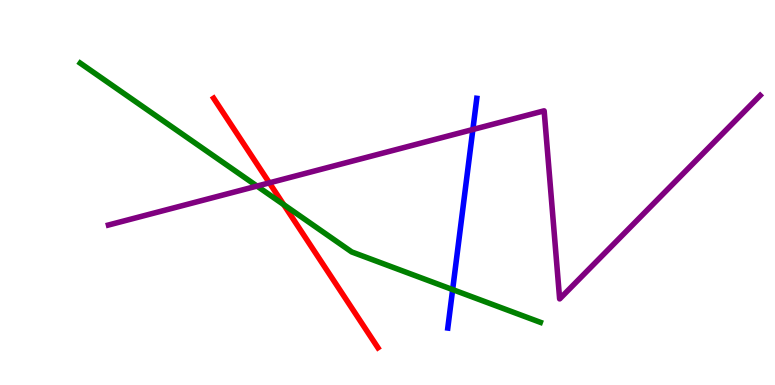[{'lines': ['blue', 'red'], 'intersections': []}, {'lines': ['green', 'red'], 'intersections': [{'x': 3.66, 'y': 4.68}]}, {'lines': ['purple', 'red'], 'intersections': [{'x': 3.48, 'y': 5.25}]}, {'lines': ['blue', 'green'], 'intersections': [{'x': 5.84, 'y': 2.48}]}, {'lines': ['blue', 'purple'], 'intersections': [{'x': 6.1, 'y': 6.64}]}, {'lines': ['green', 'purple'], 'intersections': [{'x': 3.32, 'y': 5.17}]}]